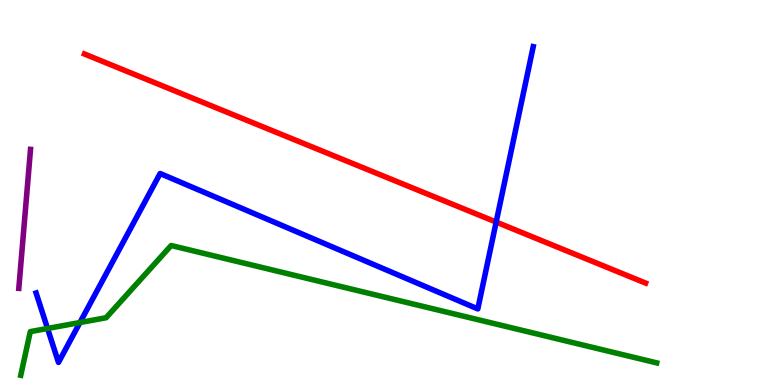[{'lines': ['blue', 'red'], 'intersections': [{'x': 6.4, 'y': 4.23}]}, {'lines': ['green', 'red'], 'intersections': []}, {'lines': ['purple', 'red'], 'intersections': []}, {'lines': ['blue', 'green'], 'intersections': [{'x': 0.613, 'y': 1.47}, {'x': 1.03, 'y': 1.62}]}, {'lines': ['blue', 'purple'], 'intersections': []}, {'lines': ['green', 'purple'], 'intersections': []}]